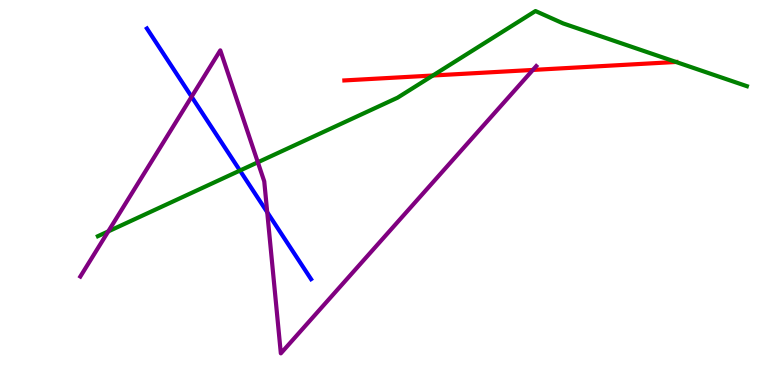[{'lines': ['blue', 'red'], 'intersections': []}, {'lines': ['green', 'red'], 'intersections': [{'x': 5.59, 'y': 8.04}, {'x': 8.72, 'y': 8.39}]}, {'lines': ['purple', 'red'], 'intersections': [{'x': 6.88, 'y': 8.18}]}, {'lines': ['blue', 'green'], 'intersections': [{'x': 3.1, 'y': 5.57}]}, {'lines': ['blue', 'purple'], 'intersections': [{'x': 2.47, 'y': 7.49}, {'x': 3.45, 'y': 4.49}]}, {'lines': ['green', 'purple'], 'intersections': [{'x': 1.4, 'y': 3.99}, {'x': 3.33, 'y': 5.79}]}]